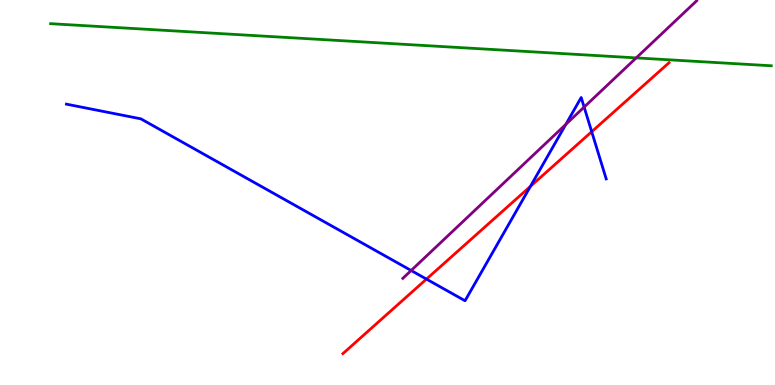[{'lines': ['blue', 'red'], 'intersections': [{'x': 5.5, 'y': 2.75}, {'x': 6.84, 'y': 5.16}, {'x': 7.63, 'y': 6.58}]}, {'lines': ['green', 'red'], 'intersections': []}, {'lines': ['purple', 'red'], 'intersections': []}, {'lines': ['blue', 'green'], 'intersections': []}, {'lines': ['blue', 'purple'], 'intersections': [{'x': 5.3, 'y': 2.97}, {'x': 7.3, 'y': 6.77}, {'x': 7.54, 'y': 7.22}]}, {'lines': ['green', 'purple'], 'intersections': [{'x': 8.21, 'y': 8.5}]}]